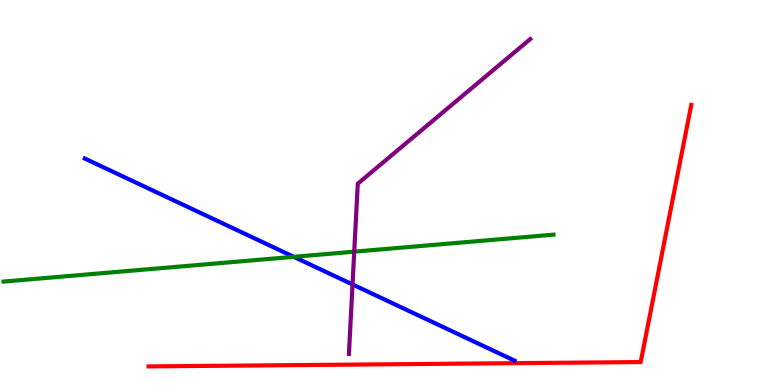[{'lines': ['blue', 'red'], 'intersections': []}, {'lines': ['green', 'red'], 'intersections': []}, {'lines': ['purple', 'red'], 'intersections': []}, {'lines': ['blue', 'green'], 'intersections': [{'x': 3.79, 'y': 3.33}]}, {'lines': ['blue', 'purple'], 'intersections': [{'x': 4.55, 'y': 2.61}]}, {'lines': ['green', 'purple'], 'intersections': [{'x': 4.57, 'y': 3.46}]}]